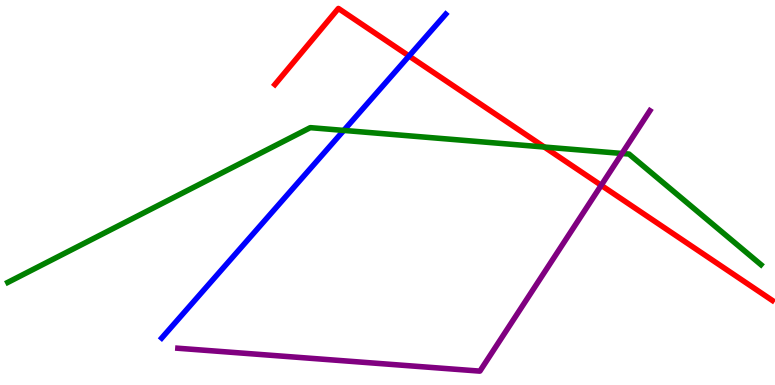[{'lines': ['blue', 'red'], 'intersections': [{'x': 5.28, 'y': 8.55}]}, {'lines': ['green', 'red'], 'intersections': [{'x': 7.02, 'y': 6.18}]}, {'lines': ['purple', 'red'], 'intersections': [{'x': 7.76, 'y': 5.19}]}, {'lines': ['blue', 'green'], 'intersections': [{'x': 4.44, 'y': 6.61}]}, {'lines': ['blue', 'purple'], 'intersections': []}, {'lines': ['green', 'purple'], 'intersections': [{'x': 8.03, 'y': 6.01}]}]